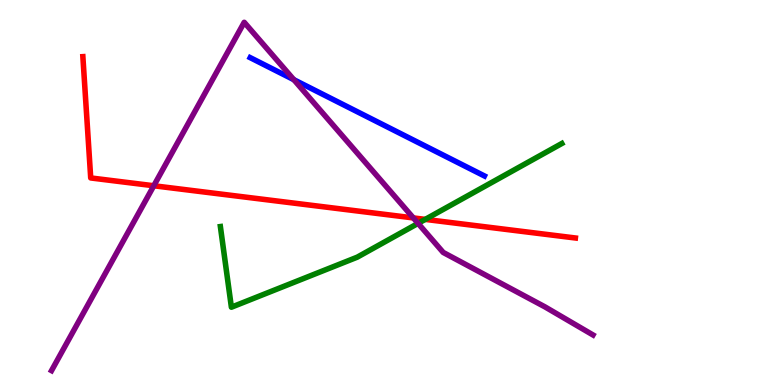[{'lines': ['blue', 'red'], 'intersections': []}, {'lines': ['green', 'red'], 'intersections': [{'x': 5.49, 'y': 4.3}]}, {'lines': ['purple', 'red'], 'intersections': [{'x': 1.98, 'y': 5.18}, {'x': 5.33, 'y': 4.34}]}, {'lines': ['blue', 'green'], 'intersections': []}, {'lines': ['blue', 'purple'], 'intersections': [{'x': 3.79, 'y': 7.93}]}, {'lines': ['green', 'purple'], 'intersections': [{'x': 5.39, 'y': 4.2}]}]